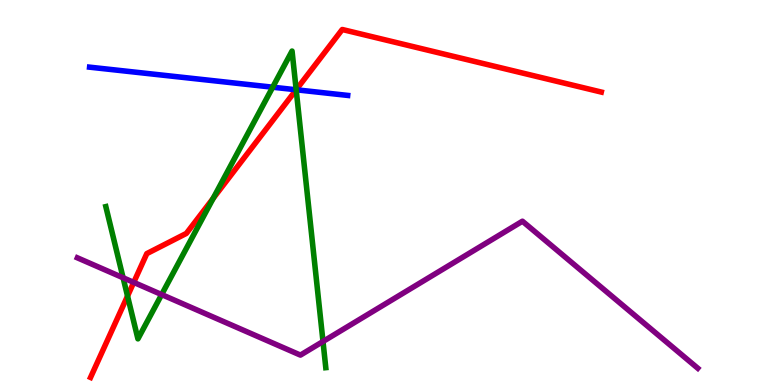[{'lines': ['blue', 'red'], 'intersections': [{'x': 3.82, 'y': 7.67}]}, {'lines': ['green', 'red'], 'intersections': [{'x': 1.65, 'y': 2.31}, {'x': 2.75, 'y': 4.85}, {'x': 3.82, 'y': 7.67}]}, {'lines': ['purple', 'red'], 'intersections': [{'x': 1.73, 'y': 2.67}]}, {'lines': ['blue', 'green'], 'intersections': [{'x': 3.52, 'y': 7.73}, {'x': 3.82, 'y': 7.67}]}, {'lines': ['blue', 'purple'], 'intersections': []}, {'lines': ['green', 'purple'], 'intersections': [{'x': 1.59, 'y': 2.79}, {'x': 2.09, 'y': 2.35}, {'x': 4.17, 'y': 1.13}]}]